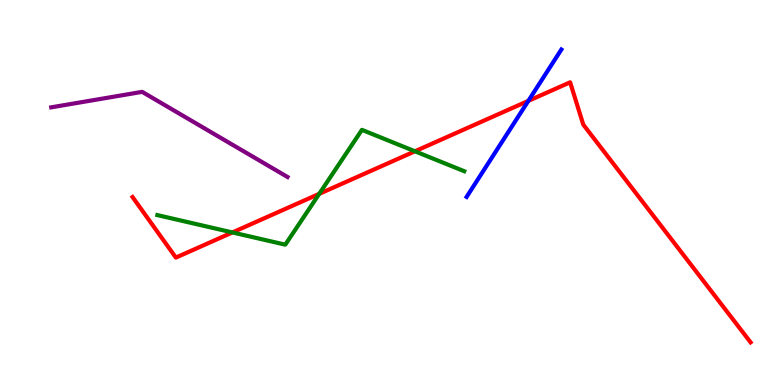[{'lines': ['blue', 'red'], 'intersections': [{'x': 6.82, 'y': 7.38}]}, {'lines': ['green', 'red'], 'intersections': [{'x': 3.0, 'y': 3.96}, {'x': 4.12, 'y': 4.97}, {'x': 5.35, 'y': 6.07}]}, {'lines': ['purple', 'red'], 'intersections': []}, {'lines': ['blue', 'green'], 'intersections': []}, {'lines': ['blue', 'purple'], 'intersections': []}, {'lines': ['green', 'purple'], 'intersections': []}]